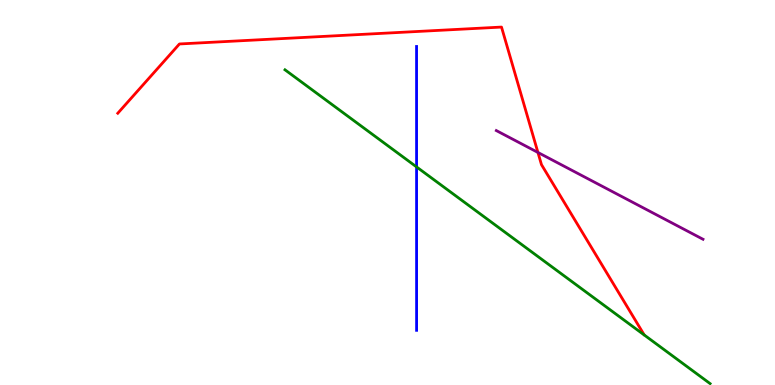[{'lines': ['blue', 'red'], 'intersections': []}, {'lines': ['green', 'red'], 'intersections': []}, {'lines': ['purple', 'red'], 'intersections': [{'x': 6.94, 'y': 6.04}]}, {'lines': ['blue', 'green'], 'intersections': [{'x': 5.38, 'y': 5.66}]}, {'lines': ['blue', 'purple'], 'intersections': []}, {'lines': ['green', 'purple'], 'intersections': []}]